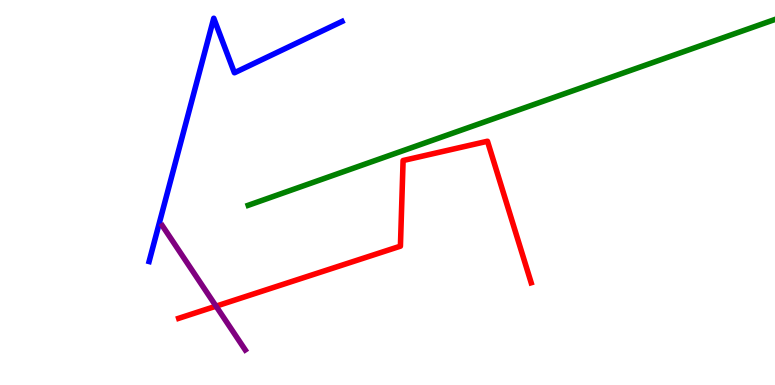[{'lines': ['blue', 'red'], 'intersections': []}, {'lines': ['green', 'red'], 'intersections': []}, {'lines': ['purple', 'red'], 'intersections': [{'x': 2.79, 'y': 2.05}]}, {'lines': ['blue', 'green'], 'intersections': []}, {'lines': ['blue', 'purple'], 'intersections': []}, {'lines': ['green', 'purple'], 'intersections': []}]